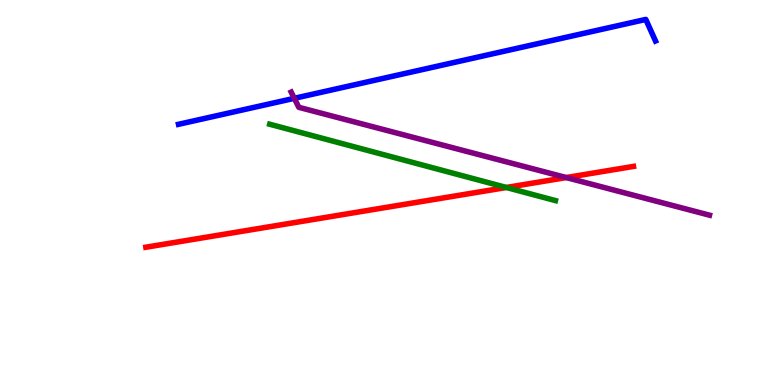[{'lines': ['blue', 'red'], 'intersections': []}, {'lines': ['green', 'red'], 'intersections': [{'x': 6.53, 'y': 5.13}]}, {'lines': ['purple', 'red'], 'intersections': [{'x': 7.31, 'y': 5.39}]}, {'lines': ['blue', 'green'], 'intersections': []}, {'lines': ['blue', 'purple'], 'intersections': [{'x': 3.8, 'y': 7.45}]}, {'lines': ['green', 'purple'], 'intersections': []}]